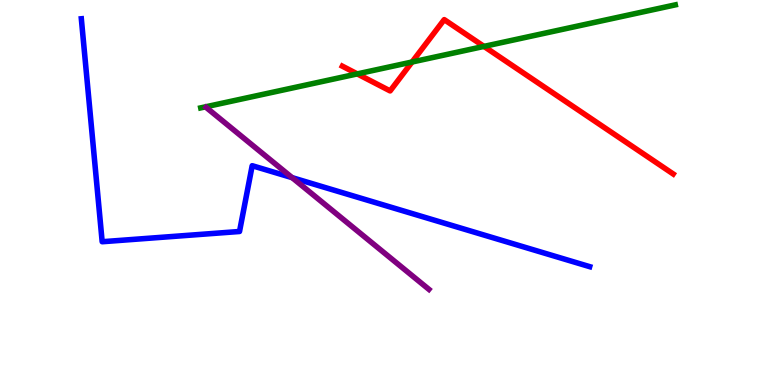[{'lines': ['blue', 'red'], 'intersections': []}, {'lines': ['green', 'red'], 'intersections': [{'x': 4.61, 'y': 8.08}, {'x': 5.32, 'y': 8.39}, {'x': 6.24, 'y': 8.79}]}, {'lines': ['purple', 'red'], 'intersections': []}, {'lines': ['blue', 'green'], 'intersections': []}, {'lines': ['blue', 'purple'], 'intersections': [{'x': 3.77, 'y': 5.39}]}, {'lines': ['green', 'purple'], 'intersections': []}]